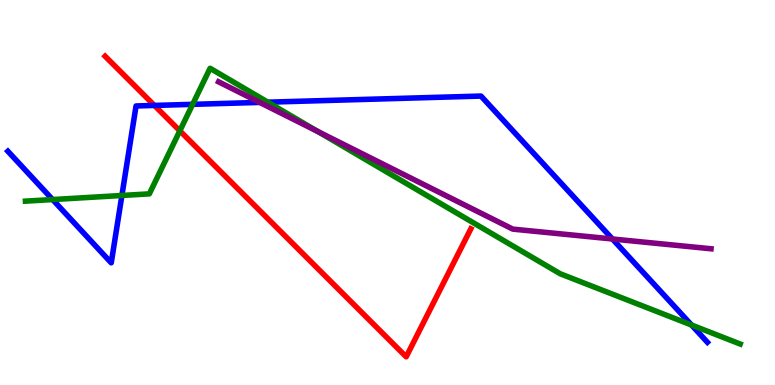[{'lines': ['blue', 'red'], 'intersections': [{'x': 1.99, 'y': 7.26}]}, {'lines': ['green', 'red'], 'intersections': [{'x': 2.32, 'y': 6.6}]}, {'lines': ['purple', 'red'], 'intersections': []}, {'lines': ['blue', 'green'], 'intersections': [{'x': 0.679, 'y': 4.82}, {'x': 1.57, 'y': 4.92}, {'x': 2.49, 'y': 7.29}, {'x': 3.46, 'y': 7.35}, {'x': 8.92, 'y': 1.56}]}, {'lines': ['blue', 'purple'], 'intersections': [{'x': 3.35, 'y': 7.34}, {'x': 7.9, 'y': 3.79}]}, {'lines': ['green', 'purple'], 'intersections': [{'x': 4.1, 'y': 6.58}]}]